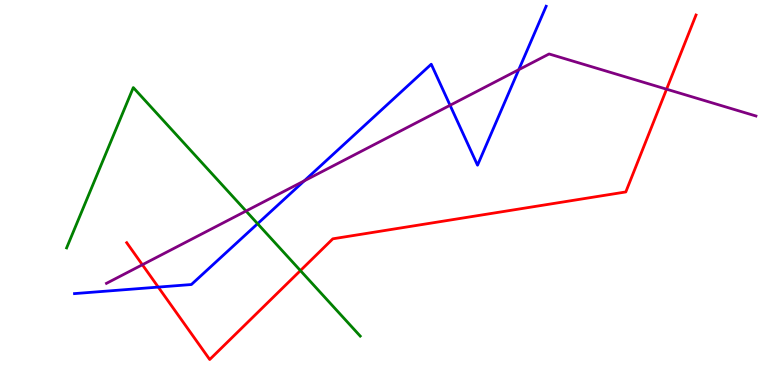[{'lines': ['blue', 'red'], 'intersections': [{'x': 2.04, 'y': 2.54}]}, {'lines': ['green', 'red'], 'intersections': [{'x': 3.88, 'y': 2.97}]}, {'lines': ['purple', 'red'], 'intersections': [{'x': 1.84, 'y': 3.12}, {'x': 8.6, 'y': 7.68}]}, {'lines': ['blue', 'green'], 'intersections': [{'x': 3.32, 'y': 4.19}]}, {'lines': ['blue', 'purple'], 'intersections': [{'x': 3.93, 'y': 5.3}, {'x': 5.81, 'y': 7.27}, {'x': 6.69, 'y': 8.19}]}, {'lines': ['green', 'purple'], 'intersections': [{'x': 3.17, 'y': 4.52}]}]